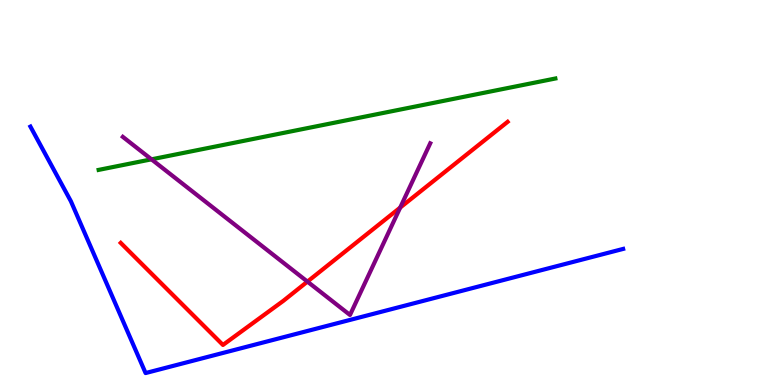[{'lines': ['blue', 'red'], 'intersections': []}, {'lines': ['green', 'red'], 'intersections': []}, {'lines': ['purple', 'red'], 'intersections': [{'x': 3.97, 'y': 2.69}, {'x': 5.16, 'y': 4.61}]}, {'lines': ['blue', 'green'], 'intersections': []}, {'lines': ['blue', 'purple'], 'intersections': []}, {'lines': ['green', 'purple'], 'intersections': [{'x': 1.95, 'y': 5.86}]}]